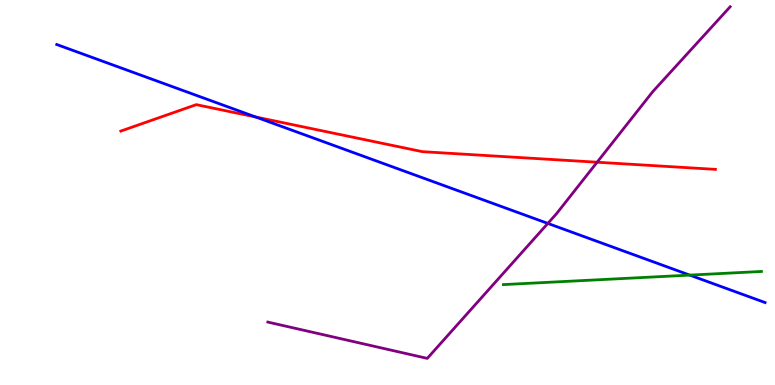[{'lines': ['blue', 'red'], 'intersections': [{'x': 3.3, 'y': 6.96}]}, {'lines': ['green', 'red'], 'intersections': []}, {'lines': ['purple', 'red'], 'intersections': [{'x': 7.7, 'y': 5.79}]}, {'lines': ['blue', 'green'], 'intersections': [{'x': 8.9, 'y': 2.85}]}, {'lines': ['blue', 'purple'], 'intersections': [{'x': 7.07, 'y': 4.2}]}, {'lines': ['green', 'purple'], 'intersections': []}]